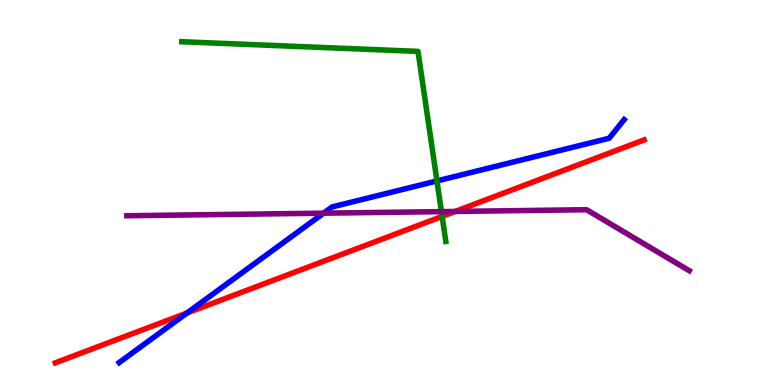[{'lines': ['blue', 'red'], 'intersections': [{'x': 2.41, 'y': 1.87}]}, {'lines': ['green', 'red'], 'intersections': [{'x': 5.7, 'y': 4.38}]}, {'lines': ['purple', 'red'], 'intersections': [{'x': 5.87, 'y': 4.51}]}, {'lines': ['blue', 'green'], 'intersections': [{'x': 5.64, 'y': 5.3}]}, {'lines': ['blue', 'purple'], 'intersections': [{'x': 4.18, 'y': 4.46}]}, {'lines': ['green', 'purple'], 'intersections': [{'x': 5.7, 'y': 4.5}]}]